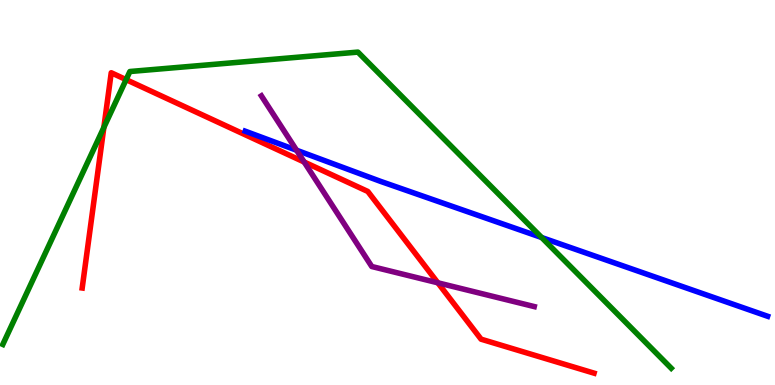[{'lines': ['blue', 'red'], 'intersections': []}, {'lines': ['green', 'red'], 'intersections': [{'x': 1.34, 'y': 6.69}, {'x': 1.63, 'y': 7.93}]}, {'lines': ['purple', 'red'], 'intersections': [{'x': 3.93, 'y': 5.79}, {'x': 5.65, 'y': 2.65}]}, {'lines': ['blue', 'green'], 'intersections': [{'x': 6.99, 'y': 3.83}]}, {'lines': ['blue', 'purple'], 'intersections': [{'x': 3.83, 'y': 6.1}]}, {'lines': ['green', 'purple'], 'intersections': []}]